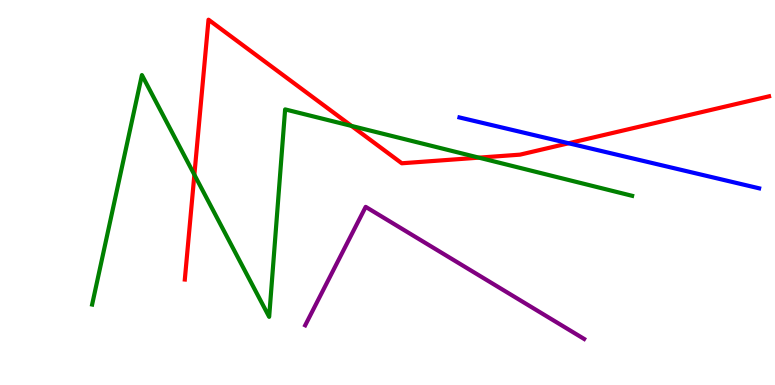[{'lines': ['blue', 'red'], 'intersections': [{'x': 7.34, 'y': 6.28}]}, {'lines': ['green', 'red'], 'intersections': [{'x': 2.51, 'y': 5.46}, {'x': 4.54, 'y': 6.73}, {'x': 6.18, 'y': 5.91}]}, {'lines': ['purple', 'red'], 'intersections': []}, {'lines': ['blue', 'green'], 'intersections': []}, {'lines': ['blue', 'purple'], 'intersections': []}, {'lines': ['green', 'purple'], 'intersections': []}]